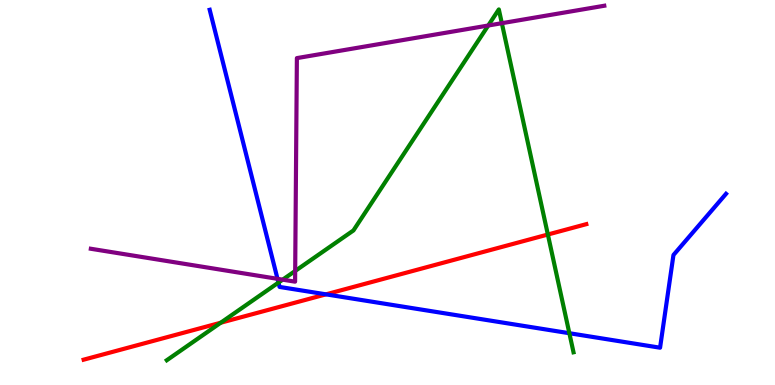[{'lines': ['blue', 'red'], 'intersections': [{'x': 4.21, 'y': 2.35}]}, {'lines': ['green', 'red'], 'intersections': [{'x': 2.85, 'y': 1.62}, {'x': 7.07, 'y': 3.91}]}, {'lines': ['purple', 'red'], 'intersections': []}, {'lines': ['blue', 'green'], 'intersections': [{'x': 3.59, 'y': 2.66}, {'x': 7.35, 'y': 1.35}]}, {'lines': ['blue', 'purple'], 'intersections': [{'x': 3.58, 'y': 2.76}]}, {'lines': ['green', 'purple'], 'intersections': [{'x': 3.65, 'y': 2.74}, {'x': 3.81, 'y': 2.96}, {'x': 6.3, 'y': 9.34}, {'x': 6.48, 'y': 9.4}]}]